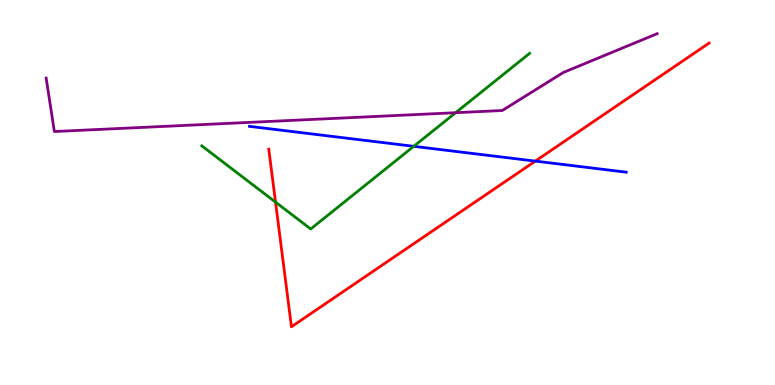[{'lines': ['blue', 'red'], 'intersections': [{'x': 6.91, 'y': 5.82}]}, {'lines': ['green', 'red'], 'intersections': [{'x': 3.56, 'y': 4.75}]}, {'lines': ['purple', 'red'], 'intersections': []}, {'lines': ['blue', 'green'], 'intersections': [{'x': 5.34, 'y': 6.2}]}, {'lines': ['blue', 'purple'], 'intersections': []}, {'lines': ['green', 'purple'], 'intersections': [{'x': 5.88, 'y': 7.07}]}]